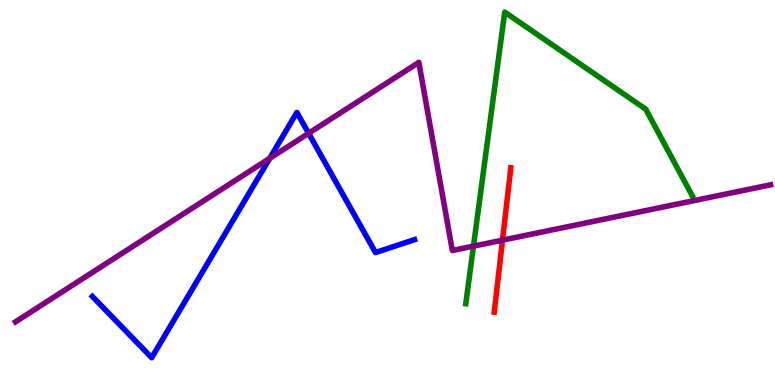[{'lines': ['blue', 'red'], 'intersections': []}, {'lines': ['green', 'red'], 'intersections': []}, {'lines': ['purple', 'red'], 'intersections': [{'x': 6.48, 'y': 3.76}]}, {'lines': ['blue', 'green'], 'intersections': []}, {'lines': ['blue', 'purple'], 'intersections': [{'x': 3.48, 'y': 5.89}, {'x': 3.98, 'y': 6.54}]}, {'lines': ['green', 'purple'], 'intersections': [{'x': 6.11, 'y': 3.61}]}]